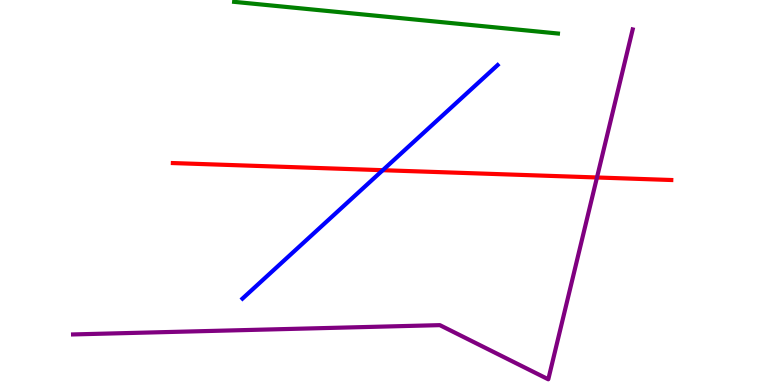[{'lines': ['blue', 'red'], 'intersections': [{'x': 4.94, 'y': 5.58}]}, {'lines': ['green', 'red'], 'intersections': []}, {'lines': ['purple', 'red'], 'intersections': [{'x': 7.7, 'y': 5.39}]}, {'lines': ['blue', 'green'], 'intersections': []}, {'lines': ['blue', 'purple'], 'intersections': []}, {'lines': ['green', 'purple'], 'intersections': []}]